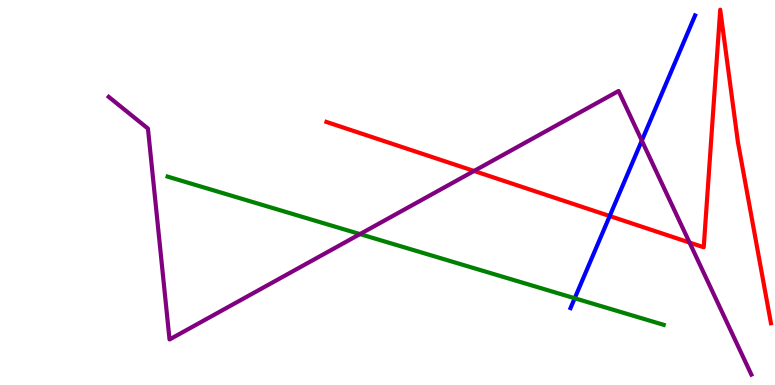[{'lines': ['blue', 'red'], 'intersections': [{'x': 7.87, 'y': 4.39}]}, {'lines': ['green', 'red'], 'intersections': []}, {'lines': ['purple', 'red'], 'intersections': [{'x': 6.12, 'y': 5.56}, {'x': 8.9, 'y': 3.7}]}, {'lines': ['blue', 'green'], 'intersections': [{'x': 7.42, 'y': 2.25}]}, {'lines': ['blue', 'purple'], 'intersections': [{'x': 8.28, 'y': 6.35}]}, {'lines': ['green', 'purple'], 'intersections': [{'x': 4.64, 'y': 3.92}]}]